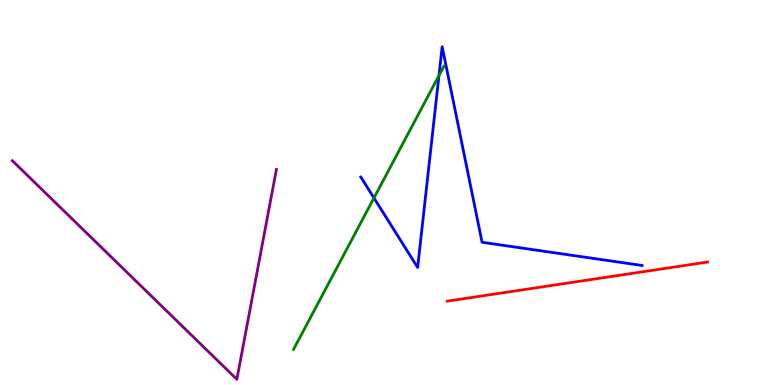[{'lines': ['blue', 'red'], 'intersections': []}, {'lines': ['green', 'red'], 'intersections': []}, {'lines': ['purple', 'red'], 'intersections': []}, {'lines': ['blue', 'green'], 'intersections': [{'x': 4.83, 'y': 4.86}, {'x': 5.66, 'y': 8.04}]}, {'lines': ['blue', 'purple'], 'intersections': []}, {'lines': ['green', 'purple'], 'intersections': []}]